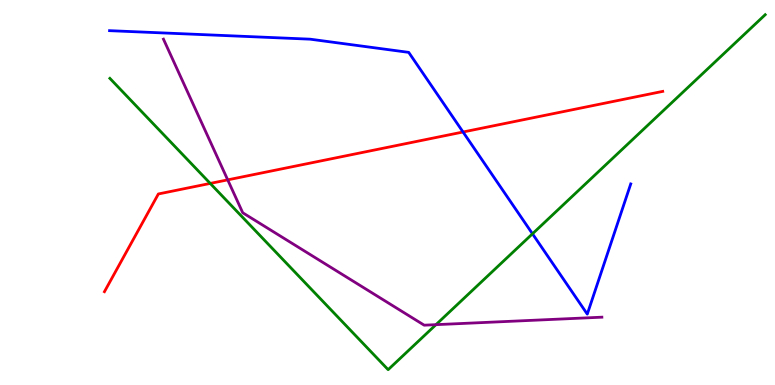[{'lines': ['blue', 'red'], 'intersections': [{'x': 5.97, 'y': 6.57}]}, {'lines': ['green', 'red'], 'intersections': [{'x': 2.71, 'y': 5.24}]}, {'lines': ['purple', 'red'], 'intersections': [{'x': 2.94, 'y': 5.33}]}, {'lines': ['blue', 'green'], 'intersections': [{'x': 6.87, 'y': 3.93}]}, {'lines': ['blue', 'purple'], 'intersections': []}, {'lines': ['green', 'purple'], 'intersections': [{'x': 5.63, 'y': 1.57}]}]